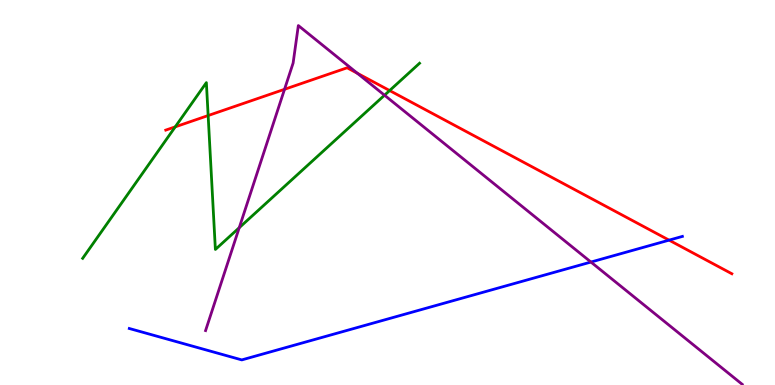[{'lines': ['blue', 'red'], 'intersections': [{'x': 8.63, 'y': 3.76}]}, {'lines': ['green', 'red'], 'intersections': [{'x': 2.26, 'y': 6.71}, {'x': 2.69, 'y': 7.0}, {'x': 5.03, 'y': 7.65}]}, {'lines': ['purple', 'red'], 'intersections': [{'x': 3.67, 'y': 7.68}, {'x': 4.61, 'y': 8.1}]}, {'lines': ['blue', 'green'], 'intersections': []}, {'lines': ['blue', 'purple'], 'intersections': [{'x': 7.62, 'y': 3.19}]}, {'lines': ['green', 'purple'], 'intersections': [{'x': 3.09, 'y': 4.09}, {'x': 4.96, 'y': 7.53}]}]